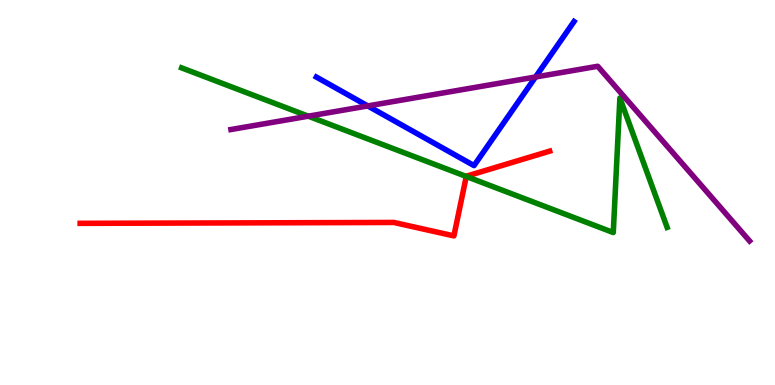[{'lines': ['blue', 'red'], 'intersections': []}, {'lines': ['green', 'red'], 'intersections': [{'x': 6.02, 'y': 5.42}]}, {'lines': ['purple', 'red'], 'intersections': []}, {'lines': ['blue', 'green'], 'intersections': []}, {'lines': ['blue', 'purple'], 'intersections': [{'x': 4.75, 'y': 7.25}, {'x': 6.91, 'y': 8.0}]}, {'lines': ['green', 'purple'], 'intersections': [{'x': 3.98, 'y': 6.98}]}]